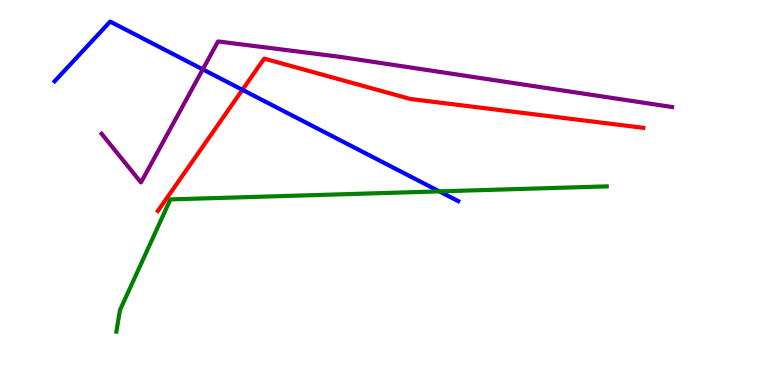[{'lines': ['blue', 'red'], 'intersections': [{'x': 3.13, 'y': 7.67}]}, {'lines': ['green', 'red'], 'intersections': []}, {'lines': ['purple', 'red'], 'intersections': []}, {'lines': ['blue', 'green'], 'intersections': [{'x': 5.67, 'y': 5.03}]}, {'lines': ['blue', 'purple'], 'intersections': [{'x': 2.62, 'y': 8.2}]}, {'lines': ['green', 'purple'], 'intersections': []}]